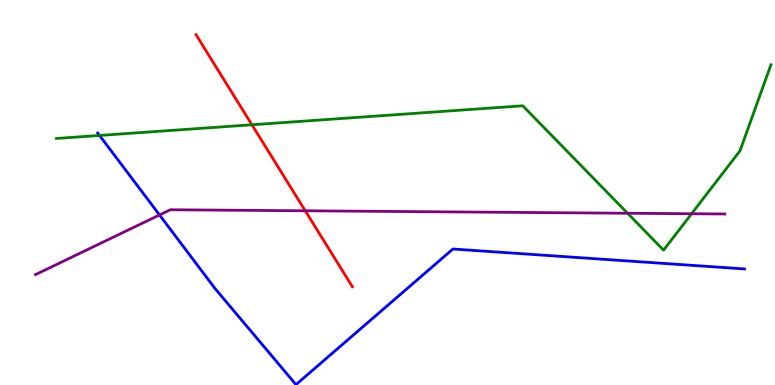[{'lines': ['blue', 'red'], 'intersections': []}, {'lines': ['green', 'red'], 'intersections': [{'x': 3.25, 'y': 6.76}]}, {'lines': ['purple', 'red'], 'intersections': [{'x': 3.94, 'y': 4.52}]}, {'lines': ['blue', 'green'], 'intersections': [{'x': 1.28, 'y': 6.48}]}, {'lines': ['blue', 'purple'], 'intersections': [{'x': 2.06, 'y': 4.42}]}, {'lines': ['green', 'purple'], 'intersections': [{'x': 8.1, 'y': 4.46}, {'x': 8.92, 'y': 4.45}]}]